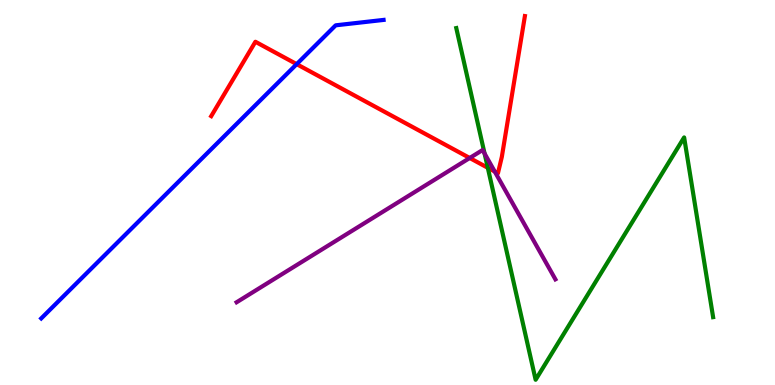[{'lines': ['blue', 'red'], 'intersections': [{'x': 3.83, 'y': 8.33}]}, {'lines': ['green', 'red'], 'intersections': [{'x': 6.29, 'y': 5.64}]}, {'lines': ['purple', 'red'], 'intersections': [{'x': 6.06, 'y': 5.9}, {'x': 6.38, 'y': 5.54}]}, {'lines': ['blue', 'green'], 'intersections': []}, {'lines': ['blue', 'purple'], 'intersections': []}, {'lines': ['green', 'purple'], 'intersections': [{'x': 6.25, 'y': 6.01}]}]